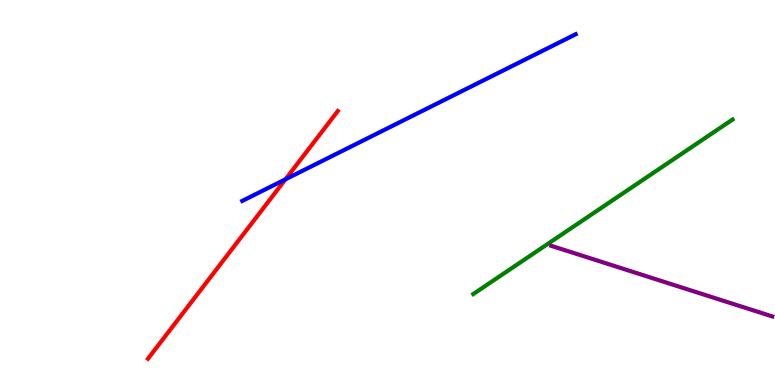[{'lines': ['blue', 'red'], 'intersections': [{'x': 3.68, 'y': 5.34}]}, {'lines': ['green', 'red'], 'intersections': []}, {'lines': ['purple', 'red'], 'intersections': []}, {'lines': ['blue', 'green'], 'intersections': []}, {'lines': ['blue', 'purple'], 'intersections': []}, {'lines': ['green', 'purple'], 'intersections': []}]